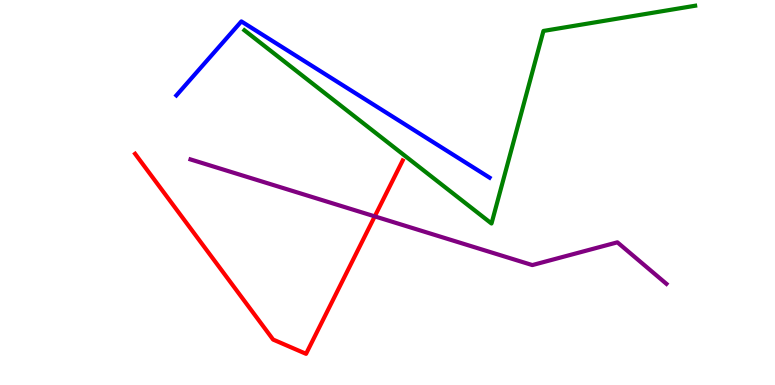[{'lines': ['blue', 'red'], 'intersections': []}, {'lines': ['green', 'red'], 'intersections': []}, {'lines': ['purple', 'red'], 'intersections': [{'x': 4.84, 'y': 4.38}]}, {'lines': ['blue', 'green'], 'intersections': []}, {'lines': ['blue', 'purple'], 'intersections': []}, {'lines': ['green', 'purple'], 'intersections': []}]